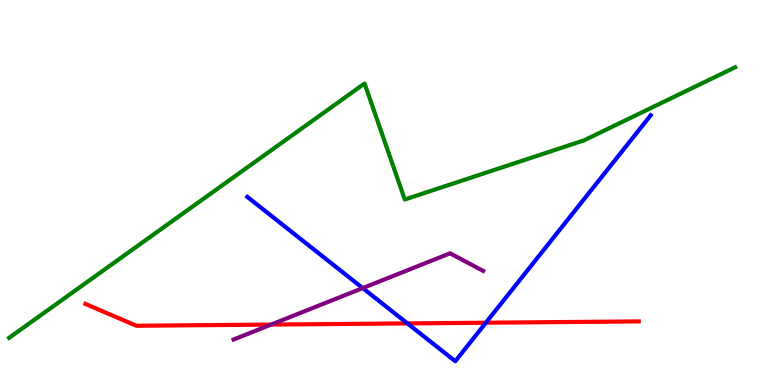[{'lines': ['blue', 'red'], 'intersections': [{'x': 5.26, 'y': 1.6}, {'x': 6.27, 'y': 1.62}]}, {'lines': ['green', 'red'], 'intersections': []}, {'lines': ['purple', 'red'], 'intersections': [{'x': 3.5, 'y': 1.57}]}, {'lines': ['blue', 'green'], 'intersections': []}, {'lines': ['blue', 'purple'], 'intersections': [{'x': 4.68, 'y': 2.52}]}, {'lines': ['green', 'purple'], 'intersections': []}]